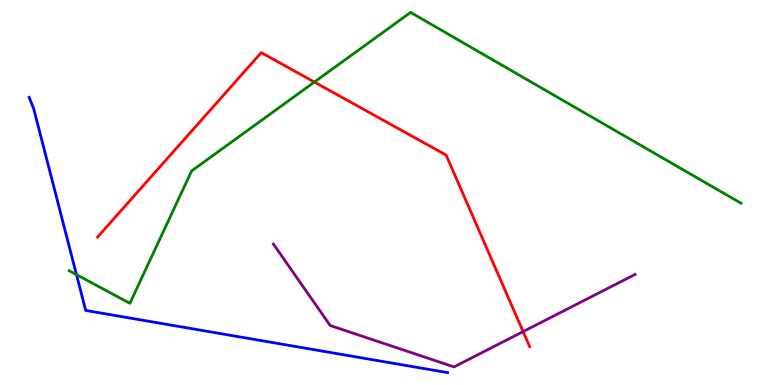[{'lines': ['blue', 'red'], 'intersections': []}, {'lines': ['green', 'red'], 'intersections': [{'x': 4.06, 'y': 7.87}]}, {'lines': ['purple', 'red'], 'intersections': [{'x': 6.75, 'y': 1.39}]}, {'lines': ['blue', 'green'], 'intersections': [{'x': 0.987, 'y': 2.87}]}, {'lines': ['blue', 'purple'], 'intersections': []}, {'lines': ['green', 'purple'], 'intersections': []}]